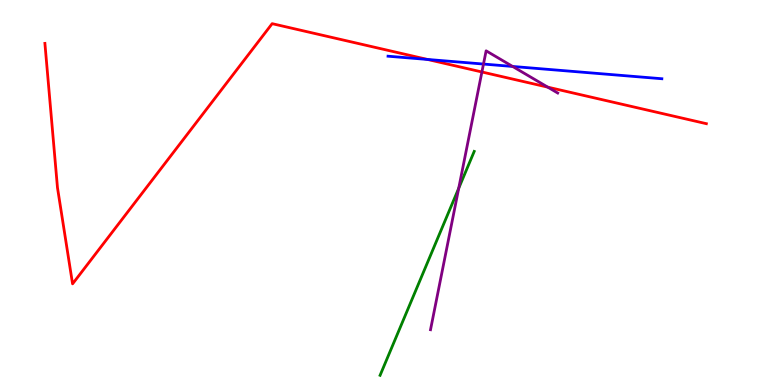[{'lines': ['blue', 'red'], 'intersections': [{'x': 5.52, 'y': 8.46}]}, {'lines': ['green', 'red'], 'intersections': []}, {'lines': ['purple', 'red'], 'intersections': [{'x': 6.22, 'y': 8.13}, {'x': 7.07, 'y': 7.74}]}, {'lines': ['blue', 'green'], 'intersections': []}, {'lines': ['blue', 'purple'], 'intersections': [{'x': 6.24, 'y': 8.34}, {'x': 6.61, 'y': 8.27}]}, {'lines': ['green', 'purple'], 'intersections': [{'x': 5.92, 'y': 5.11}]}]